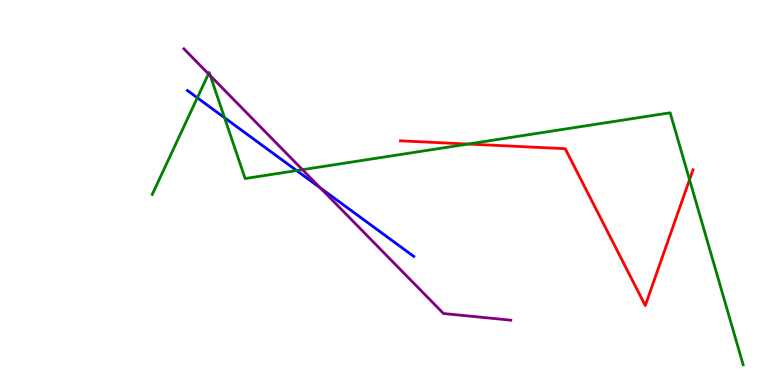[{'lines': ['blue', 'red'], 'intersections': []}, {'lines': ['green', 'red'], 'intersections': [{'x': 6.04, 'y': 6.26}, {'x': 8.9, 'y': 5.33}]}, {'lines': ['purple', 'red'], 'intersections': []}, {'lines': ['blue', 'green'], 'intersections': [{'x': 2.55, 'y': 7.46}, {'x': 2.9, 'y': 6.94}, {'x': 3.83, 'y': 5.57}]}, {'lines': ['blue', 'purple'], 'intersections': [{'x': 4.13, 'y': 5.12}]}, {'lines': ['green', 'purple'], 'intersections': [{'x': 2.69, 'y': 8.08}, {'x': 2.71, 'y': 8.03}, {'x': 3.9, 'y': 5.59}]}]